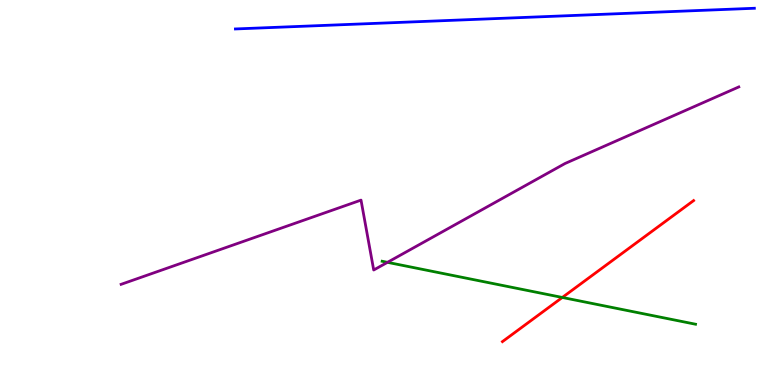[{'lines': ['blue', 'red'], 'intersections': []}, {'lines': ['green', 'red'], 'intersections': [{'x': 7.26, 'y': 2.27}]}, {'lines': ['purple', 'red'], 'intersections': []}, {'lines': ['blue', 'green'], 'intersections': []}, {'lines': ['blue', 'purple'], 'intersections': []}, {'lines': ['green', 'purple'], 'intersections': [{'x': 5.0, 'y': 3.19}]}]